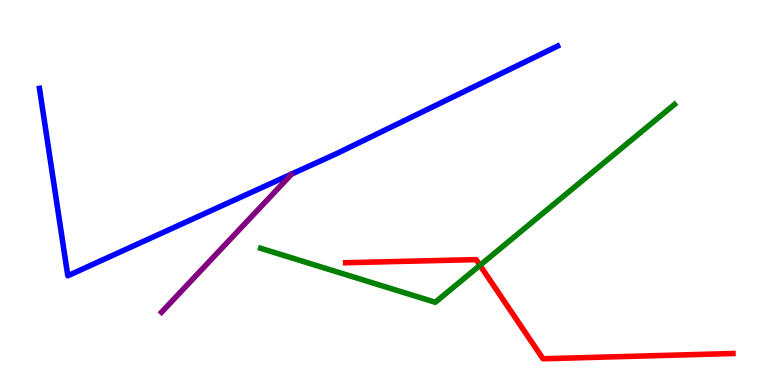[{'lines': ['blue', 'red'], 'intersections': []}, {'lines': ['green', 'red'], 'intersections': [{'x': 6.19, 'y': 3.11}]}, {'lines': ['purple', 'red'], 'intersections': []}, {'lines': ['blue', 'green'], 'intersections': []}, {'lines': ['blue', 'purple'], 'intersections': []}, {'lines': ['green', 'purple'], 'intersections': []}]